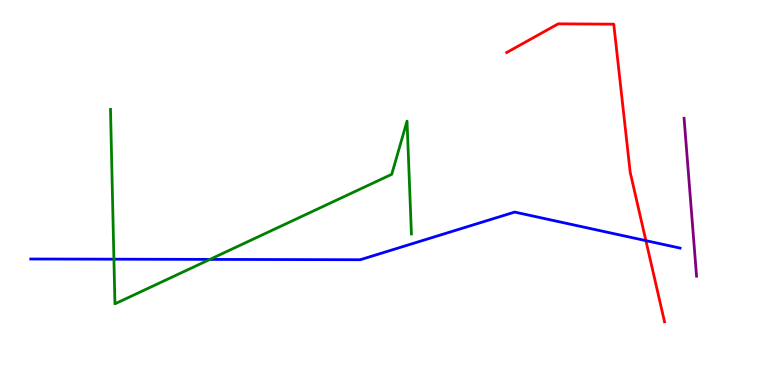[{'lines': ['blue', 'red'], 'intersections': [{'x': 8.33, 'y': 3.75}]}, {'lines': ['green', 'red'], 'intersections': []}, {'lines': ['purple', 'red'], 'intersections': []}, {'lines': ['blue', 'green'], 'intersections': [{'x': 1.47, 'y': 3.27}, {'x': 2.71, 'y': 3.26}]}, {'lines': ['blue', 'purple'], 'intersections': []}, {'lines': ['green', 'purple'], 'intersections': []}]